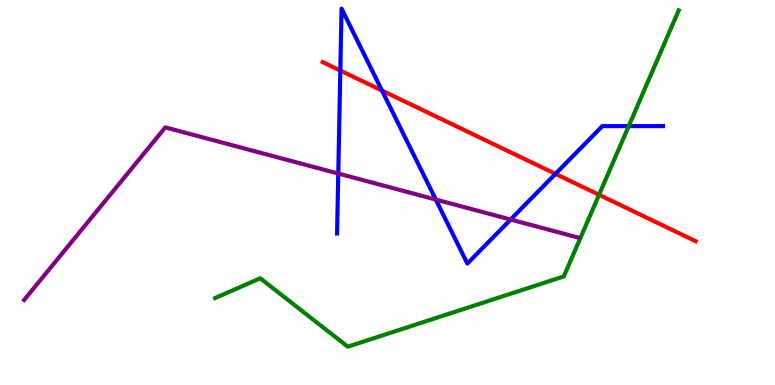[{'lines': ['blue', 'red'], 'intersections': [{'x': 4.39, 'y': 8.17}, {'x': 4.93, 'y': 7.65}, {'x': 7.17, 'y': 5.48}]}, {'lines': ['green', 'red'], 'intersections': [{'x': 7.73, 'y': 4.94}]}, {'lines': ['purple', 'red'], 'intersections': []}, {'lines': ['blue', 'green'], 'intersections': [{'x': 8.11, 'y': 6.72}]}, {'lines': ['blue', 'purple'], 'intersections': [{'x': 4.36, 'y': 5.49}, {'x': 5.62, 'y': 4.82}, {'x': 6.59, 'y': 4.3}]}, {'lines': ['green', 'purple'], 'intersections': []}]